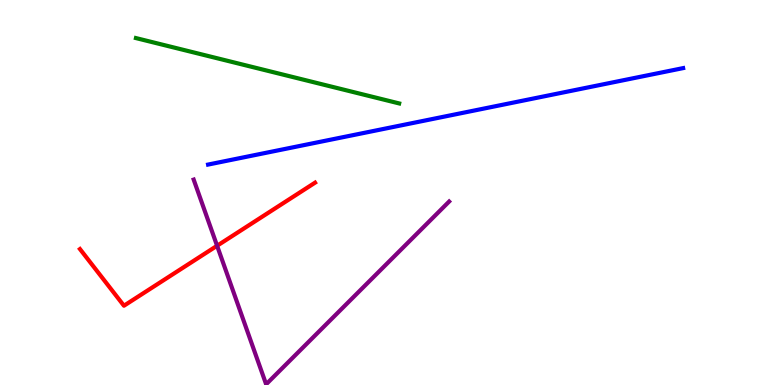[{'lines': ['blue', 'red'], 'intersections': []}, {'lines': ['green', 'red'], 'intersections': []}, {'lines': ['purple', 'red'], 'intersections': [{'x': 2.8, 'y': 3.62}]}, {'lines': ['blue', 'green'], 'intersections': []}, {'lines': ['blue', 'purple'], 'intersections': []}, {'lines': ['green', 'purple'], 'intersections': []}]